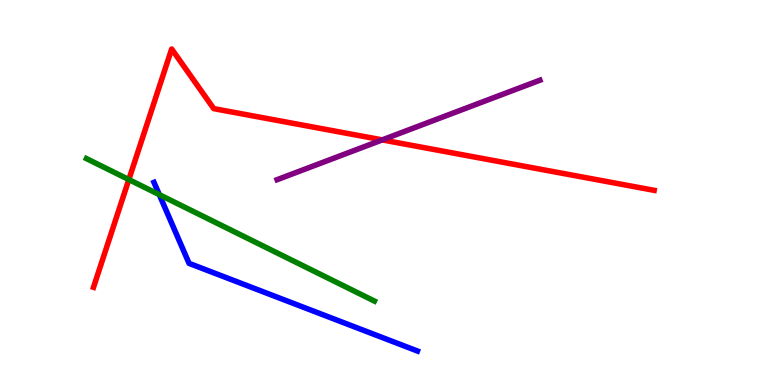[{'lines': ['blue', 'red'], 'intersections': []}, {'lines': ['green', 'red'], 'intersections': [{'x': 1.66, 'y': 5.34}]}, {'lines': ['purple', 'red'], 'intersections': [{'x': 4.93, 'y': 6.37}]}, {'lines': ['blue', 'green'], 'intersections': [{'x': 2.06, 'y': 4.94}]}, {'lines': ['blue', 'purple'], 'intersections': []}, {'lines': ['green', 'purple'], 'intersections': []}]